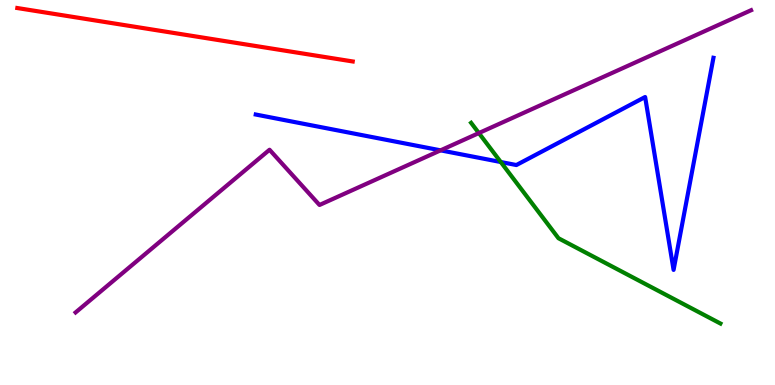[{'lines': ['blue', 'red'], 'intersections': []}, {'lines': ['green', 'red'], 'intersections': []}, {'lines': ['purple', 'red'], 'intersections': []}, {'lines': ['blue', 'green'], 'intersections': [{'x': 6.46, 'y': 5.79}]}, {'lines': ['blue', 'purple'], 'intersections': [{'x': 5.68, 'y': 6.09}]}, {'lines': ['green', 'purple'], 'intersections': [{'x': 6.18, 'y': 6.54}]}]